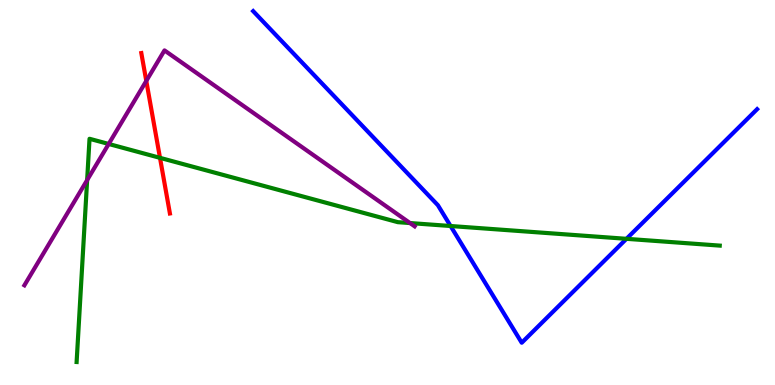[{'lines': ['blue', 'red'], 'intersections': []}, {'lines': ['green', 'red'], 'intersections': [{'x': 2.06, 'y': 5.9}]}, {'lines': ['purple', 'red'], 'intersections': [{'x': 1.89, 'y': 7.9}]}, {'lines': ['blue', 'green'], 'intersections': [{'x': 5.81, 'y': 4.13}, {'x': 8.08, 'y': 3.8}]}, {'lines': ['blue', 'purple'], 'intersections': []}, {'lines': ['green', 'purple'], 'intersections': [{'x': 1.12, 'y': 5.32}, {'x': 1.4, 'y': 6.26}, {'x': 5.29, 'y': 4.21}]}]